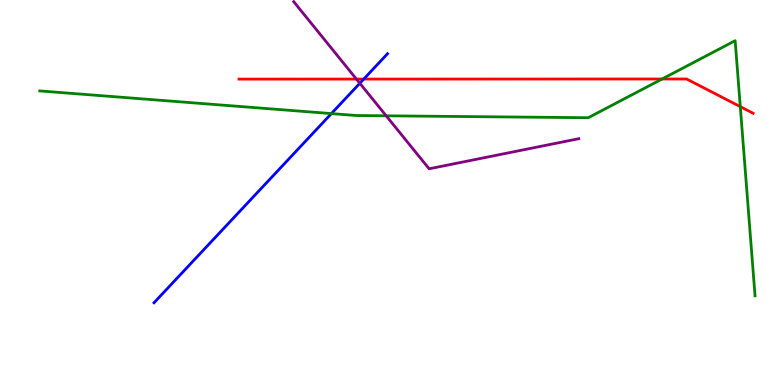[{'lines': ['blue', 'red'], 'intersections': [{'x': 4.69, 'y': 7.95}]}, {'lines': ['green', 'red'], 'intersections': [{'x': 8.54, 'y': 7.95}, {'x': 9.55, 'y': 7.23}]}, {'lines': ['purple', 'red'], 'intersections': [{'x': 4.6, 'y': 7.95}]}, {'lines': ['blue', 'green'], 'intersections': [{'x': 4.28, 'y': 7.05}]}, {'lines': ['blue', 'purple'], 'intersections': [{'x': 4.64, 'y': 7.84}]}, {'lines': ['green', 'purple'], 'intersections': [{'x': 4.98, 'y': 6.99}]}]